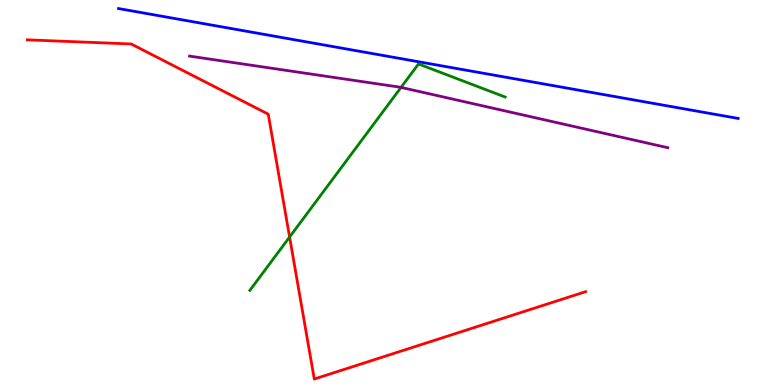[{'lines': ['blue', 'red'], 'intersections': []}, {'lines': ['green', 'red'], 'intersections': [{'x': 3.74, 'y': 3.84}]}, {'lines': ['purple', 'red'], 'intersections': []}, {'lines': ['blue', 'green'], 'intersections': []}, {'lines': ['blue', 'purple'], 'intersections': []}, {'lines': ['green', 'purple'], 'intersections': [{'x': 5.17, 'y': 7.73}]}]